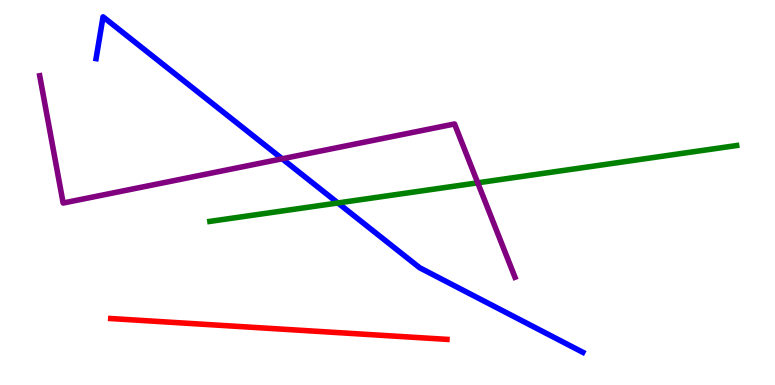[{'lines': ['blue', 'red'], 'intersections': []}, {'lines': ['green', 'red'], 'intersections': []}, {'lines': ['purple', 'red'], 'intersections': []}, {'lines': ['blue', 'green'], 'intersections': [{'x': 4.36, 'y': 4.73}]}, {'lines': ['blue', 'purple'], 'intersections': [{'x': 3.64, 'y': 5.88}]}, {'lines': ['green', 'purple'], 'intersections': [{'x': 6.16, 'y': 5.25}]}]